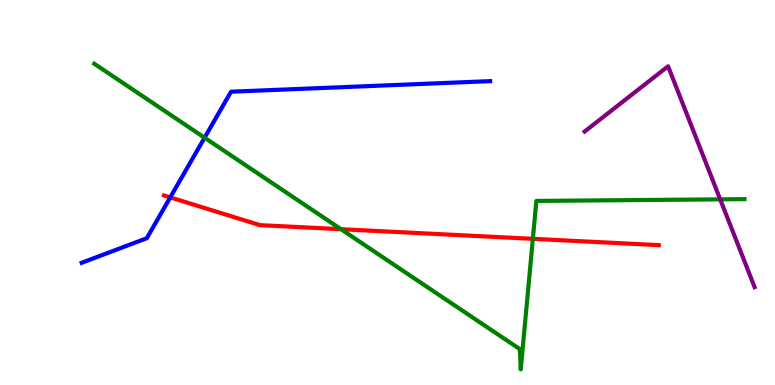[{'lines': ['blue', 'red'], 'intersections': [{'x': 2.2, 'y': 4.87}]}, {'lines': ['green', 'red'], 'intersections': [{'x': 4.4, 'y': 4.05}, {'x': 6.88, 'y': 3.8}]}, {'lines': ['purple', 'red'], 'intersections': []}, {'lines': ['blue', 'green'], 'intersections': [{'x': 2.64, 'y': 6.42}]}, {'lines': ['blue', 'purple'], 'intersections': []}, {'lines': ['green', 'purple'], 'intersections': [{'x': 9.29, 'y': 4.82}]}]